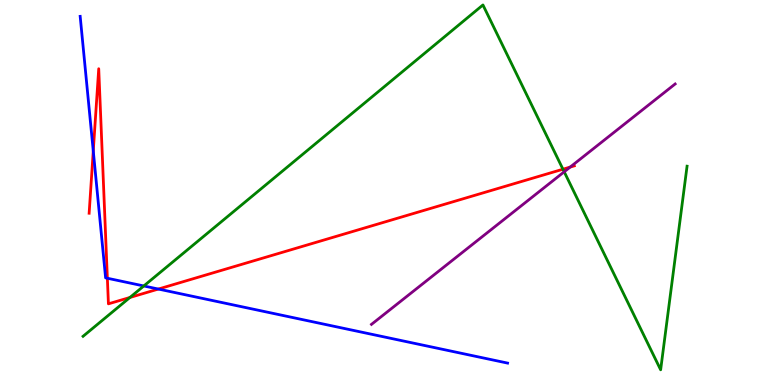[{'lines': ['blue', 'red'], 'intersections': [{'x': 1.2, 'y': 6.08}, {'x': 1.39, 'y': 2.77}, {'x': 2.04, 'y': 2.49}]}, {'lines': ['green', 'red'], 'intersections': [{'x': 1.68, 'y': 2.27}, {'x': 7.26, 'y': 5.6}]}, {'lines': ['purple', 'red'], 'intersections': [{'x': 7.36, 'y': 5.66}]}, {'lines': ['blue', 'green'], 'intersections': [{'x': 1.86, 'y': 2.57}]}, {'lines': ['blue', 'purple'], 'intersections': []}, {'lines': ['green', 'purple'], 'intersections': [{'x': 7.28, 'y': 5.54}]}]